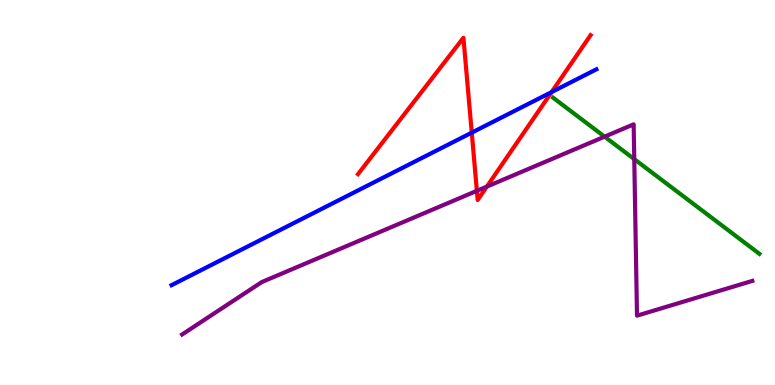[{'lines': ['blue', 'red'], 'intersections': [{'x': 6.09, 'y': 6.55}, {'x': 7.12, 'y': 7.61}]}, {'lines': ['green', 'red'], 'intersections': []}, {'lines': ['purple', 'red'], 'intersections': [{'x': 6.15, 'y': 5.04}, {'x': 6.28, 'y': 5.15}]}, {'lines': ['blue', 'green'], 'intersections': []}, {'lines': ['blue', 'purple'], 'intersections': []}, {'lines': ['green', 'purple'], 'intersections': [{'x': 7.8, 'y': 6.45}, {'x': 8.18, 'y': 5.87}]}]